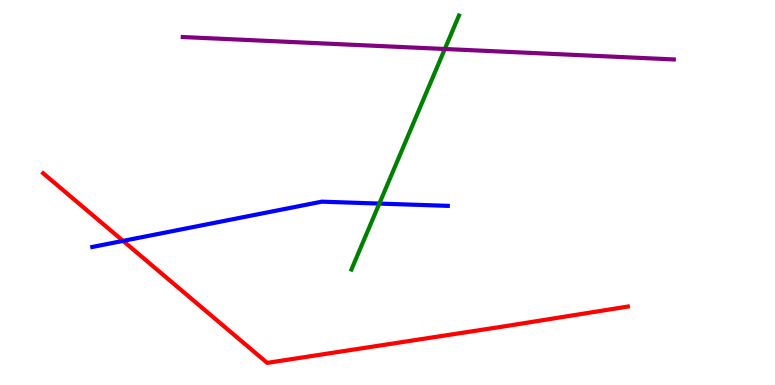[{'lines': ['blue', 'red'], 'intersections': [{'x': 1.59, 'y': 3.74}]}, {'lines': ['green', 'red'], 'intersections': []}, {'lines': ['purple', 'red'], 'intersections': []}, {'lines': ['blue', 'green'], 'intersections': [{'x': 4.89, 'y': 4.71}]}, {'lines': ['blue', 'purple'], 'intersections': []}, {'lines': ['green', 'purple'], 'intersections': [{'x': 5.74, 'y': 8.73}]}]